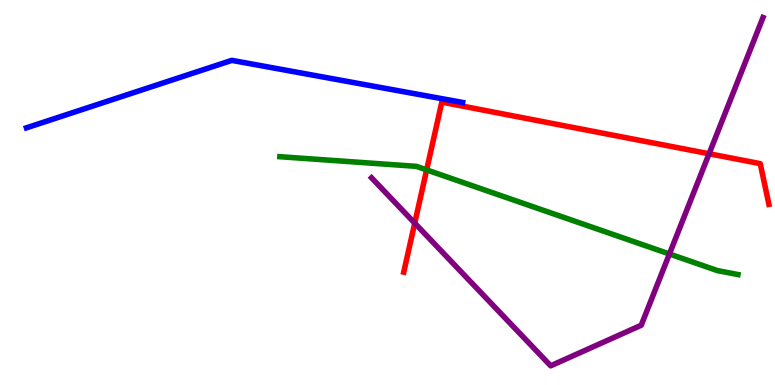[{'lines': ['blue', 'red'], 'intersections': []}, {'lines': ['green', 'red'], 'intersections': [{'x': 5.51, 'y': 5.59}]}, {'lines': ['purple', 'red'], 'intersections': [{'x': 5.35, 'y': 4.2}, {'x': 9.15, 'y': 6.01}]}, {'lines': ['blue', 'green'], 'intersections': []}, {'lines': ['blue', 'purple'], 'intersections': []}, {'lines': ['green', 'purple'], 'intersections': [{'x': 8.64, 'y': 3.4}]}]